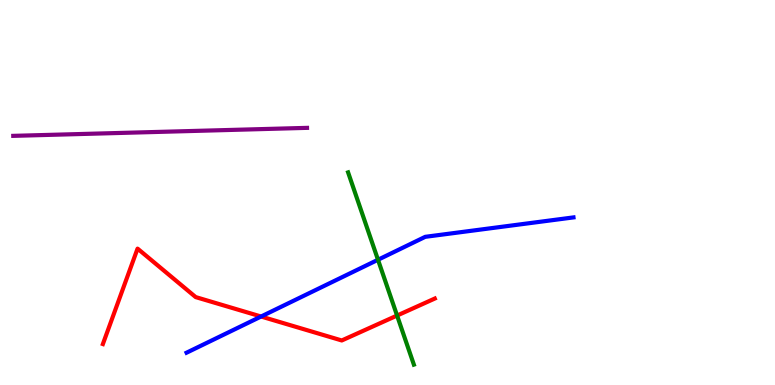[{'lines': ['blue', 'red'], 'intersections': [{'x': 3.37, 'y': 1.78}]}, {'lines': ['green', 'red'], 'intersections': [{'x': 5.12, 'y': 1.8}]}, {'lines': ['purple', 'red'], 'intersections': []}, {'lines': ['blue', 'green'], 'intersections': [{'x': 4.88, 'y': 3.25}]}, {'lines': ['blue', 'purple'], 'intersections': []}, {'lines': ['green', 'purple'], 'intersections': []}]